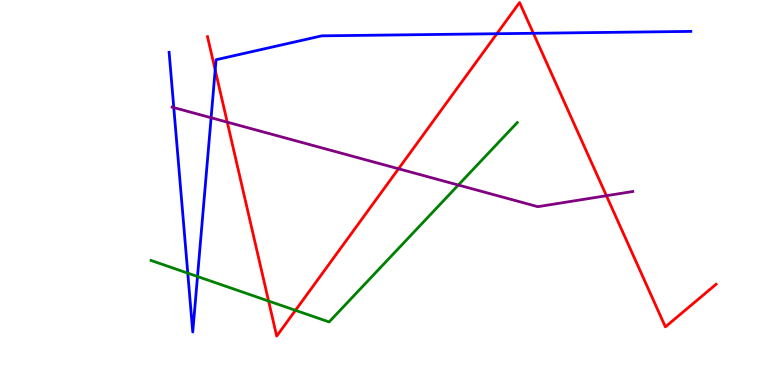[{'lines': ['blue', 'red'], 'intersections': [{'x': 2.78, 'y': 8.18}, {'x': 6.41, 'y': 9.12}, {'x': 6.88, 'y': 9.14}]}, {'lines': ['green', 'red'], 'intersections': [{'x': 3.47, 'y': 2.18}, {'x': 3.81, 'y': 1.94}]}, {'lines': ['purple', 'red'], 'intersections': [{'x': 2.93, 'y': 6.83}, {'x': 5.14, 'y': 5.62}, {'x': 7.82, 'y': 4.92}]}, {'lines': ['blue', 'green'], 'intersections': [{'x': 2.42, 'y': 2.91}, {'x': 2.55, 'y': 2.82}]}, {'lines': ['blue', 'purple'], 'intersections': [{'x': 2.24, 'y': 7.21}, {'x': 2.72, 'y': 6.94}]}, {'lines': ['green', 'purple'], 'intersections': [{'x': 5.91, 'y': 5.19}]}]